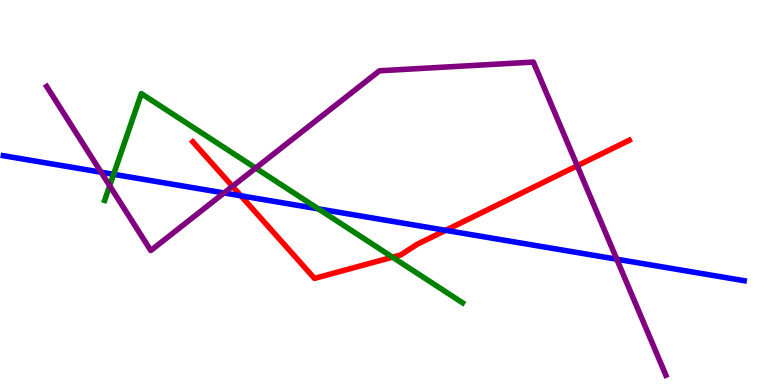[{'lines': ['blue', 'red'], 'intersections': [{'x': 3.11, 'y': 4.91}, {'x': 5.75, 'y': 4.02}]}, {'lines': ['green', 'red'], 'intersections': [{'x': 5.06, 'y': 3.32}]}, {'lines': ['purple', 'red'], 'intersections': [{'x': 3.0, 'y': 5.16}, {'x': 7.45, 'y': 5.69}]}, {'lines': ['blue', 'green'], 'intersections': [{'x': 1.47, 'y': 5.47}, {'x': 4.11, 'y': 4.58}]}, {'lines': ['blue', 'purple'], 'intersections': [{'x': 1.3, 'y': 5.53}, {'x': 2.89, 'y': 4.99}, {'x': 7.96, 'y': 3.27}]}, {'lines': ['green', 'purple'], 'intersections': [{'x': 1.42, 'y': 5.18}, {'x': 3.3, 'y': 5.63}]}]